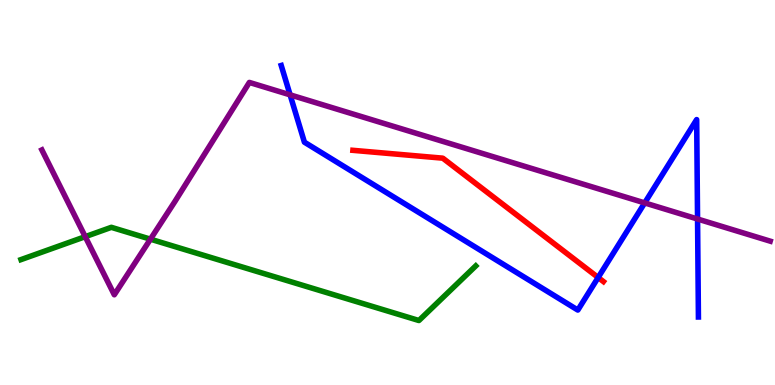[{'lines': ['blue', 'red'], 'intersections': [{'x': 7.72, 'y': 2.79}]}, {'lines': ['green', 'red'], 'intersections': []}, {'lines': ['purple', 'red'], 'intersections': []}, {'lines': ['blue', 'green'], 'intersections': []}, {'lines': ['blue', 'purple'], 'intersections': [{'x': 3.74, 'y': 7.54}, {'x': 8.32, 'y': 4.73}, {'x': 9.0, 'y': 4.31}]}, {'lines': ['green', 'purple'], 'intersections': [{'x': 1.1, 'y': 3.85}, {'x': 1.94, 'y': 3.79}]}]